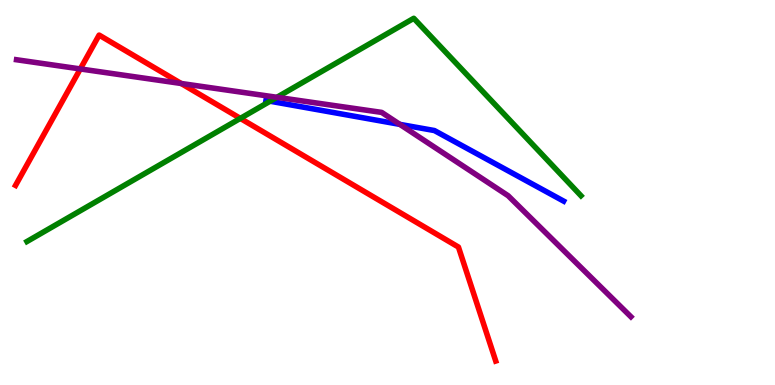[{'lines': ['blue', 'red'], 'intersections': []}, {'lines': ['green', 'red'], 'intersections': [{'x': 3.1, 'y': 6.92}]}, {'lines': ['purple', 'red'], 'intersections': [{'x': 1.04, 'y': 8.21}, {'x': 2.34, 'y': 7.83}]}, {'lines': ['blue', 'green'], 'intersections': [{'x': 3.48, 'y': 7.37}]}, {'lines': ['blue', 'purple'], 'intersections': [{'x': 5.16, 'y': 6.77}]}, {'lines': ['green', 'purple'], 'intersections': [{'x': 3.57, 'y': 7.47}]}]